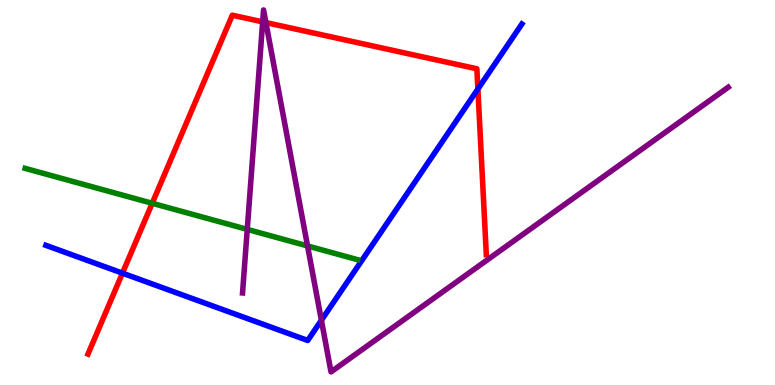[{'lines': ['blue', 'red'], 'intersections': [{'x': 1.58, 'y': 2.91}, {'x': 6.17, 'y': 7.69}]}, {'lines': ['green', 'red'], 'intersections': [{'x': 1.96, 'y': 4.72}]}, {'lines': ['purple', 'red'], 'intersections': [{'x': 3.39, 'y': 9.43}, {'x': 3.43, 'y': 9.41}]}, {'lines': ['blue', 'green'], 'intersections': []}, {'lines': ['blue', 'purple'], 'intersections': [{'x': 4.15, 'y': 1.68}]}, {'lines': ['green', 'purple'], 'intersections': [{'x': 3.19, 'y': 4.04}, {'x': 3.97, 'y': 3.61}]}]